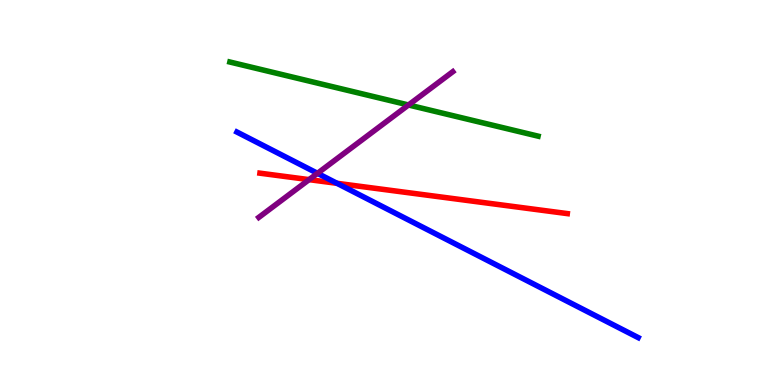[{'lines': ['blue', 'red'], 'intersections': [{'x': 4.35, 'y': 5.24}]}, {'lines': ['green', 'red'], 'intersections': []}, {'lines': ['purple', 'red'], 'intersections': [{'x': 3.99, 'y': 5.33}]}, {'lines': ['blue', 'green'], 'intersections': []}, {'lines': ['blue', 'purple'], 'intersections': [{'x': 4.1, 'y': 5.5}]}, {'lines': ['green', 'purple'], 'intersections': [{'x': 5.27, 'y': 7.27}]}]